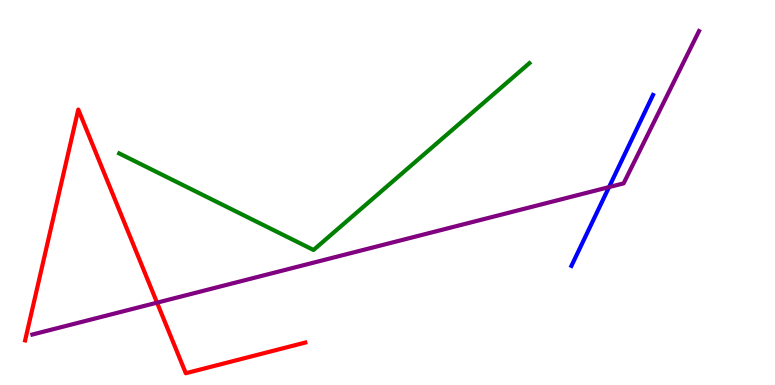[{'lines': ['blue', 'red'], 'intersections': []}, {'lines': ['green', 'red'], 'intersections': []}, {'lines': ['purple', 'red'], 'intersections': [{'x': 2.03, 'y': 2.14}]}, {'lines': ['blue', 'green'], 'intersections': []}, {'lines': ['blue', 'purple'], 'intersections': [{'x': 7.86, 'y': 5.14}]}, {'lines': ['green', 'purple'], 'intersections': []}]